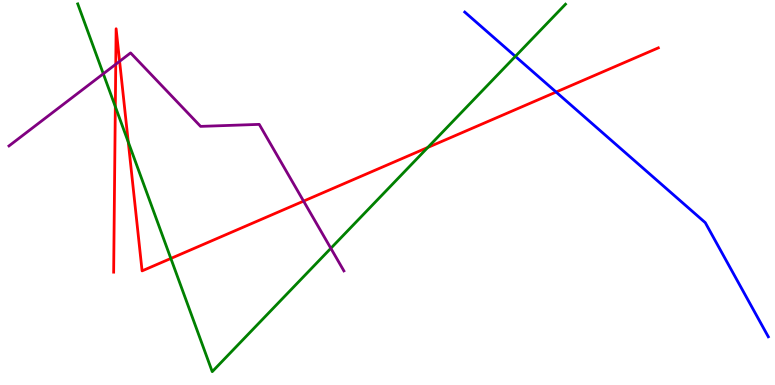[{'lines': ['blue', 'red'], 'intersections': [{'x': 7.18, 'y': 7.61}]}, {'lines': ['green', 'red'], 'intersections': [{'x': 1.49, 'y': 7.23}, {'x': 1.66, 'y': 6.31}, {'x': 2.2, 'y': 3.29}, {'x': 5.52, 'y': 6.17}]}, {'lines': ['purple', 'red'], 'intersections': [{'x': 1.49, 'y': 8.33}, {'x': 1.54, 'y': 8.41}, {'x': 3.92, 'y': 4.78}]}, {'lines': ['blue', 'green'], 'intersections': [{'x': 6.65, 'y': 8.54}]}, {'lines': ['blue', 'purple'], 'intersections': []}, {'lines': ['green', 'purple'], 'intersections': [{'x': 1.33, 'y': 8.08}, {'x': 4.27, 'y': 3.55}]}]